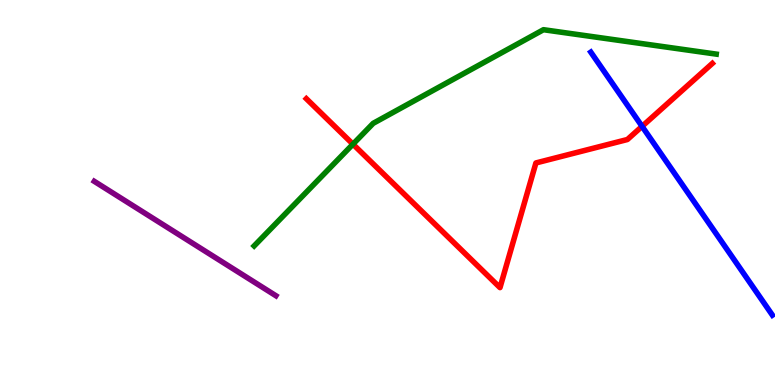[{'lines': ['blue', 'red'], 'intersections': [{'x': 8.28, 'y': 6.72}]}, {'lines': ['green', 'red'], 'intersections': [{'x': 4.55, 'y': 6.26}]}, {'lines': ['purple', 'red'], 'intersections': []}, {'lines': ['blue', 'green'], 'intersections': []}, {'lines': ['blue', 'purple'], 'intersections': []}, {'lines': ['green', 'purple'], 'intersections': []}]